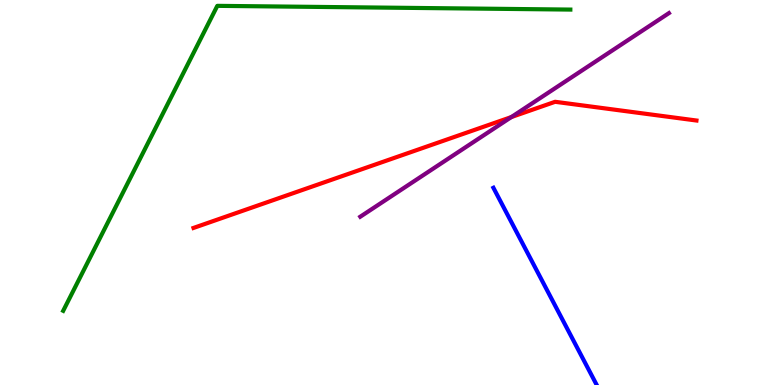[{'lines': ['blue', 'red'], 'intersections': []}, {'lines': ['green', 'red'], 'intersections': []}, {'lines': ['purple', 'red'], 'intersections': [{'x': 6.6, 'y': 6.96}]}, {'lines': ['blue', 'green'], 'intersections': []}, {'lines': ['blue', 'purple'], 'intersections': []}, {'lines': ['green', 'purple'], 'intersections': []}]